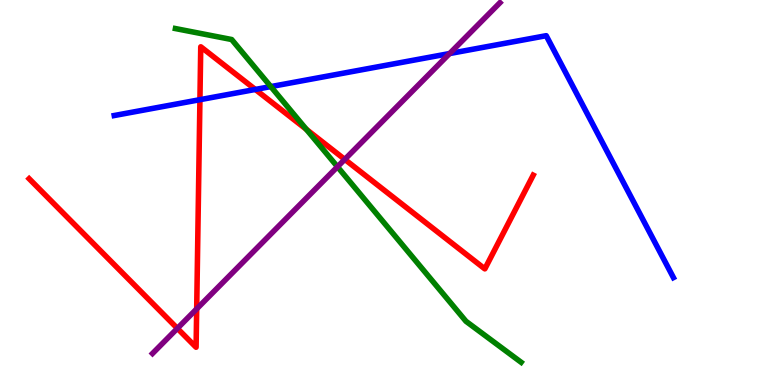[{'lines': ['blue', 'red'], 'intersections': [{'x': 2.58, 'y': 7.41}, {'x': 3.29, 'y': 7.68}]}, {'lines': ['green', 'red'], 'intersections': [{'x': 3.95, 'y': 6.64}]}, {'lines': ['purple', 'red'], 'intersections': [{'x': 2.29, 'y': 1.47}, {'x': 2.54, 'y': 1.98}, {'x': 4.45, 'y': 5.86}]}, {'lines': ['blue', 'green'], 'intersections': [{'x': 3.49, 'y': 7.75}]}, {'lines': ['blue', 'purple'], 'intersections': [{'x': 5.8, 'y': 8.61}]}, {'lines': ['green', 'purple'], 'intersections': [{'x': 4.35, 'y': 5.67}]}]